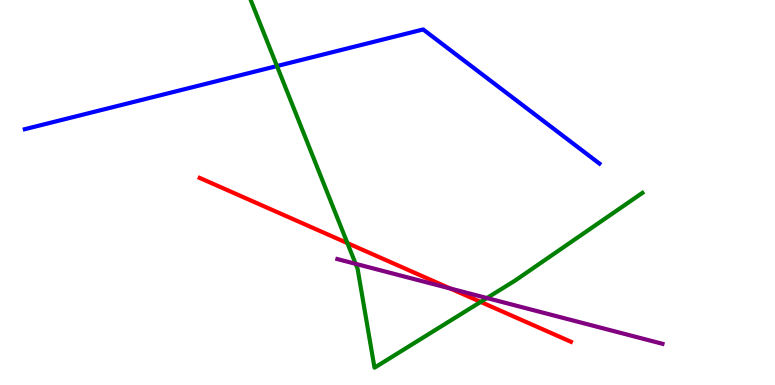[{'lines': ['blue', 'red'], 'intersections': []}, {'lines': ['green', 'red'], 'intersections': [{'x': 4.48, 'y': 3.69}, {'x': 6.2, 'y': 2.16}]}, {'lines': ['purple', 'red'], 'intersections': [{'x': 5.81, 'y': 2.51}]}, {'lines': ['blue', 'green'], 'intersections': [{'x': 3.57, 'y': 8.28}]}, {'lines': ['blue', 'purple'], 'intersections': []}, {'lines': ['green', 'purple'], 'intersections': [{'x': 4.59, 'y': 3.15}, {'x': 6.28, 'y': 2.26}]}]